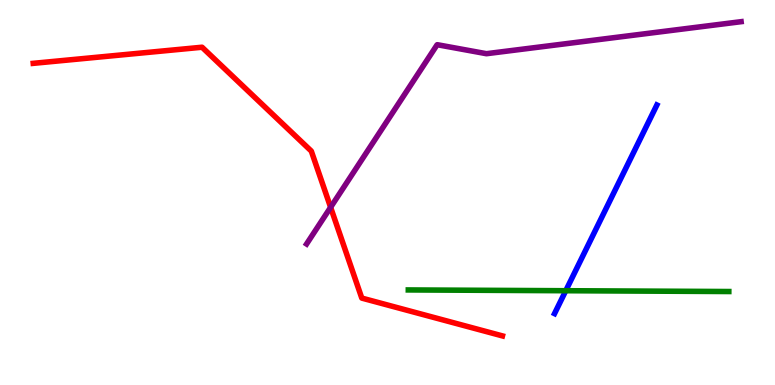[{'lines': ['blue', 'red'], 'intersections': []}, {'lines': ['green', 'red'], 'intersections': []}, {'lines': ['purple', 'red'], 'intersections': [{'x': 4.27, 'y': 4.62}]}, {'lines': ['blue', 'green'], 'intersections': [{'x': 7.3, 'y': 2.45}]}, {'lines': ['blue', 'purple'], 'intersections': []}, {'lines': ['green', 'purple'], 'intersections': []}]